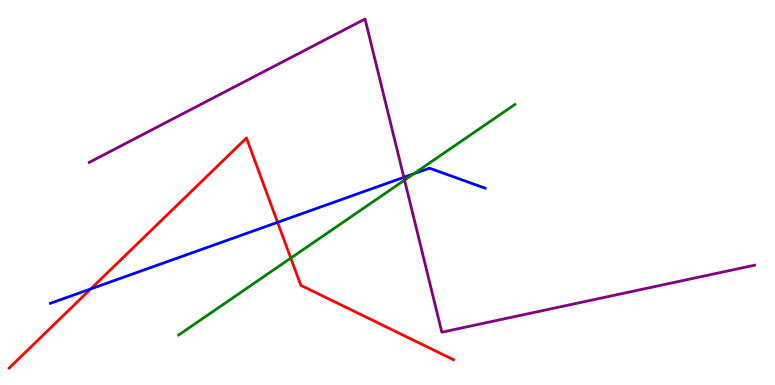[{'lines': ['blue', 'red'], 'intersections': [{'x': 1.17, 'y': 2.5}, {'x': 3.58, 'y': 4.23}]}, {'lines': ['green', 'red'], 'intersections': [{'x': 3.75, 'y': 3.3}]}, {'lines': ['purple', 'red'], 'intersections': []}, {'lines': ['blue', 'green'], 'intersections': [{'x': 5.34, 'y': 5.49}]}, {'lines': ['blue', 'purple'], 'intersections': [{'x': 5.21, 'y': 5.39}]}, {'lines': ['green', 'purple'], 'intersections': [{'x': 5.22, 'y': 5.32}]}]